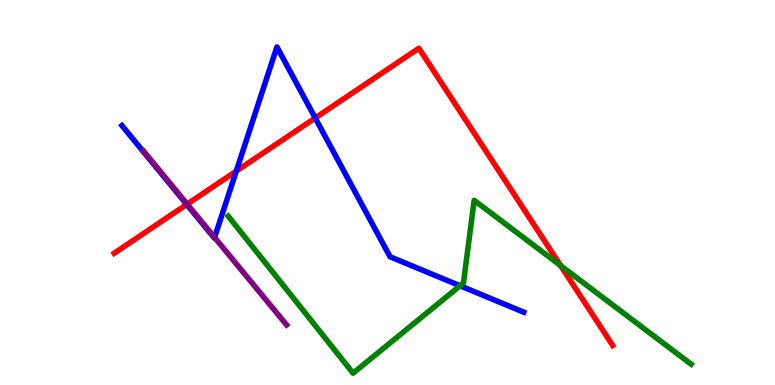[{'lines': ['blue', 'red'], 'intersections': [{'x': 2.41, 'y': 4.69}, {'x': 3.05, 'y': 5.56}, {'x': 4.07, 'y': 6.94}]}, {'lines': ['green', 'red'], 'intersections': [{'x': 7.23, 'y': 3.1}]}, {'lines': ['purple', 'red'], 'intersections': [{'x': 2.42, 'y': 4.7}]}, {'lines': ['blue', 'green'], 'intersections': [{'x': 5.94, 'y': 2.58}]}, {'lines': ['blue', 'purple'], 'intersections': [{'x': 2.77, 'y': 3.83}]}, {'lines': ['green', 'purple'], 'intersections': []}]